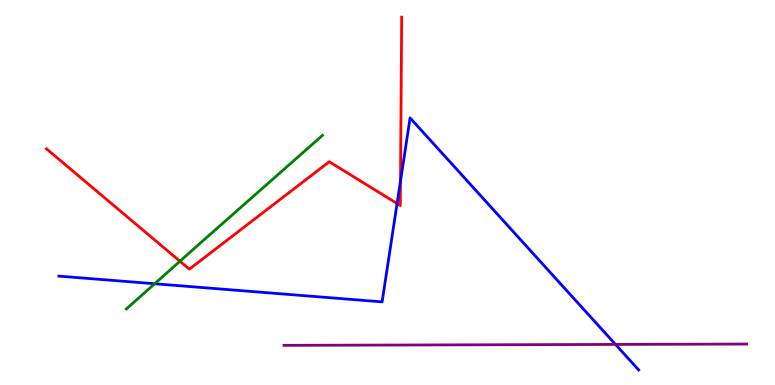[{'lines': ['blue', 'red'], 'intersections': [{'x': 5.12, 'y': 4.71}, {'x': 5.17, 'y': 5.3}]}, {'lines': ['green', 'red'], 'intersections': [{'x': 2.32, 'y': 3.21}]}, {'lines': ['purple', 'red'], 'intersections': []}, {'lines': ['blue', 'green'], 'intersections': [{'x': 2.0, 'y': 2.63}]}, {'lines': ['blue', 'purple'], 'intersections': [{'x': 7.94, 'y': 1.05}]}, {'lines': ['green', 'purple'], 'intersections': []}]